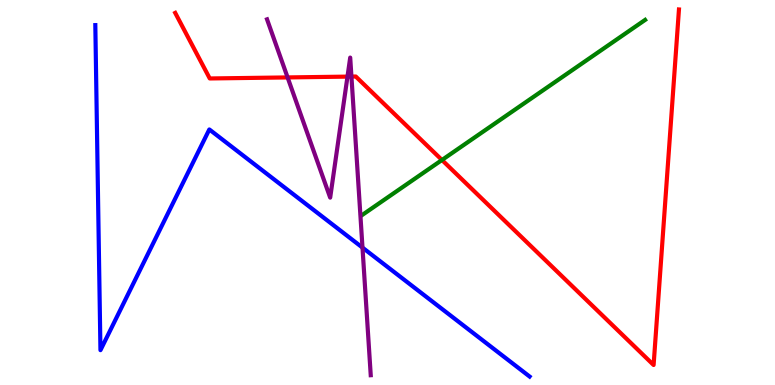[{'lines': ['blue', 'red'], 'intersections': []}, {'lines': ['green', 'red'], 'intersections': [{'x': 5.7, 'y': 5.84}]}, {'lines': ['purple', 'red'], 'intersections': [{'x': 3.71, 'y': 7.99}, {'x': 4.48, 'y': 8.01}, {'x': 4.53, 'y': 8.01}]}, {'lines': ['blue', 'green'], 'intersections': []}, {'lines': ['blue', 'purple'], 'intersections': [{'x': 4.68, 'y': 3.57}]}, {'lines': ['green', 'purple'], 'intersections': []}]